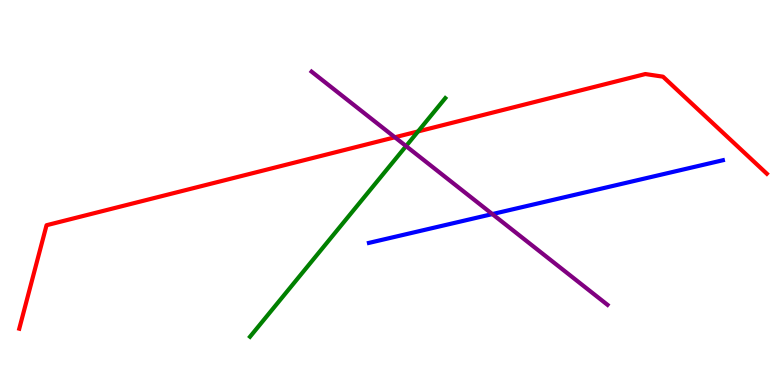[{'lines': ['blue', 'red'], 'intersections': []}, {'lines': ['green', 'red'], 'intersections': [{'x': 5.39, 'y': 6.59}]}, {'lines': ['purple', 'red'], 'intersections': [{'x': 5.1, 'y': 6.43}]}, {'lines': ['blue', 'green'], 'intersections': []}, {'lines': ['blue', 'purple'], 'intersections': [{'x': 6.35, 'y': 4.44}]}, {'lines': ['green', 'purple'], 'intersections': [{'x': 5.24, 'y': 6.21}]}]